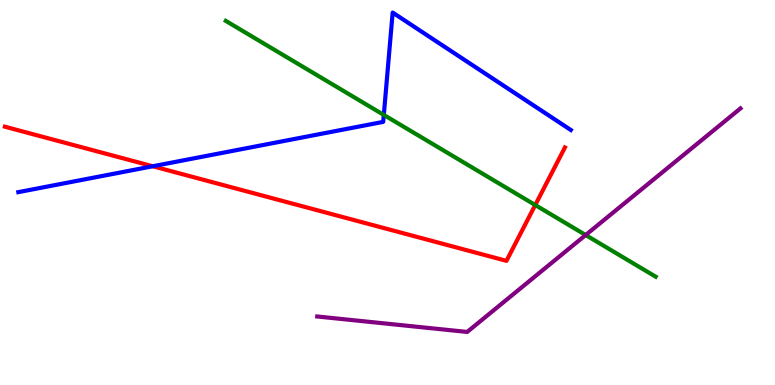[{'lines': ['blue', 'red'], 'intersections': [{'x': 1.97, 'y': 5.68}]}, {'lines': ['green', 'red'], 'intersections': [{'x': 6.91, 'y': 4.67}]}, {'lines': ['purple', 'red'], 'intersections': []}, {'lines': ['blue', 'green'], 'intersections': [{'x': 4.95, 'y': 7.02}]}, {'lines': ['blue', 'purple'], 'intersections': []}, {'lines': ['green', 'purple'], 'intersections': [{'x': 7.56, 'y': 3.9}]}]